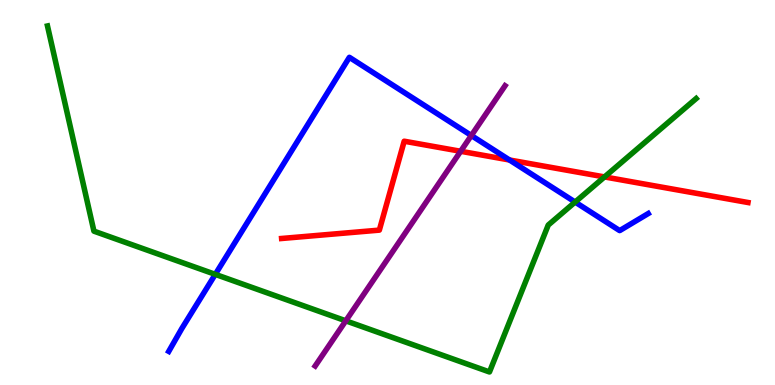[{'lines': ['blue', 'red'], 'intersections': [{'x': 6.57, 'y': 5.84}]}, {'lines': ['green', 'red'], 'intersections': [{'x': 7.8, 'y': 5.4}]}, {'lines': ['purple', 'red'], 'intersections': [{'x': 5.94, 'y': 6.07}]}, {'lines': ['blue', 'green'], 'intersections': [{'x': 2.78, 'y': 2.87}, {'x': 7.42, 'y': 4.75}]}, {'lines': ['blue', 'purple'], 'intersections': [{'x': 6.08, 'y': 6.48}]}, {'lines': ['green', 'purple'], 'intersections': [{'x': 4.46, 'y': 1.67}]}]